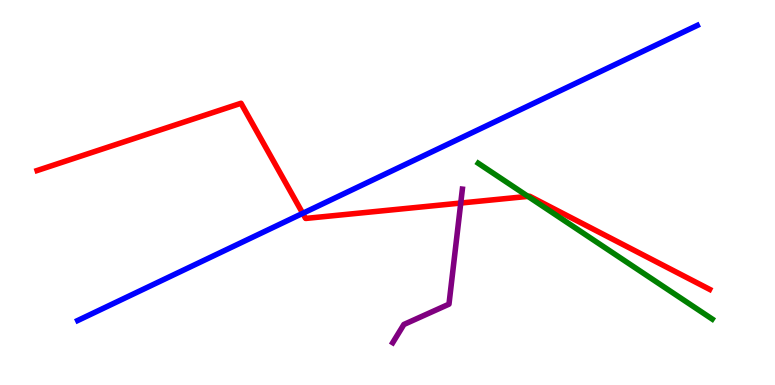[{'lines': ['blue', 'red'], 'intersections': [{'x': 3.91, 'y': 4.46}]}, {'lines': ['green', 'red'], 'intersections': [{'x': 6.81, 'y': 4.9}]}, {'lines': ['purple', 'red'], 'intersections': [{'x': 5.95, 'y': 4.73}]}, {'lines': ['blue', 'green'], 'intersections': []}, {'lines': ['blue', 'purple'], 'intersections': []}, {'lines': ['green', 'purple'], 'intersections': []}]